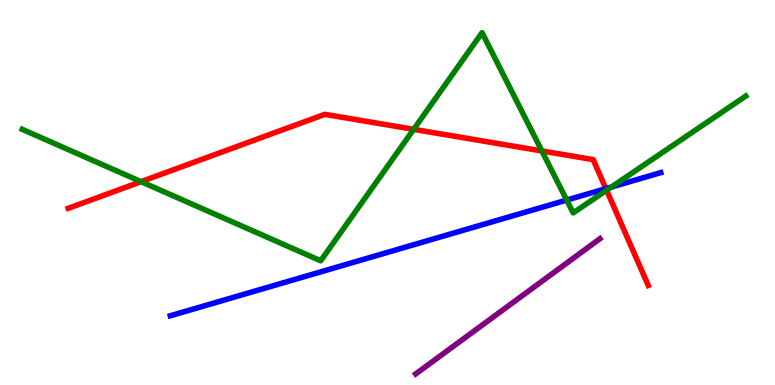[{'lines': ['blue', 'red'], 'intersections': [{'x': 7.82, 'y': 5.1}]}, {'lines': ['green', 'red'], 'intersections': [{'x': 1.82, 'y': 5.28}, {'x': 5.34, 'y': 6.64}, {'x': 6.99, 'y': 6.08}, {'x': 7.83, 'y': 5.06}]}, {'lines': ['purple', 'red'], 'intersections': []}, {'lines': ['blue', 'green'], 'intersections': [{'x': 7.31, 'y': 4.8}, {'x': 7.89, 'y': 5.14}]}, {'lines': ['blue', 'purple'], 'intersections': []}, {'lines': ['green', 'purple'], 'intersections': []}]